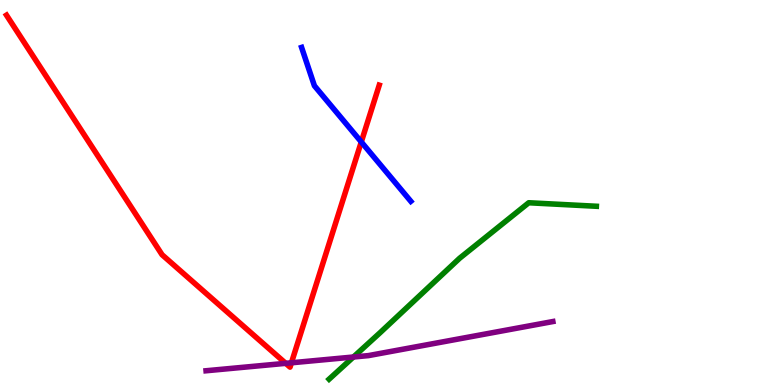[{'lines': ['blue', 'red'], 'intersections': [{'x': 4.66, 'y': 6.31}]}, {'lines': ['green', 'red'], 'intersections': []}, {'lines': ['purple', 'red'], 'intersections': [{'x': 3.69, 'y': 0.563}, {'x': 3.76, 'y': 0.577}]}, {'lines': ['blue', 'green'], 'intersections': []}, {'lines': ['blue', 'purple'], 'intersections': []}, {'lines': ['green', 'purple'], 'intersections': [{'x': 4.56, 'y': 0.727}]}]